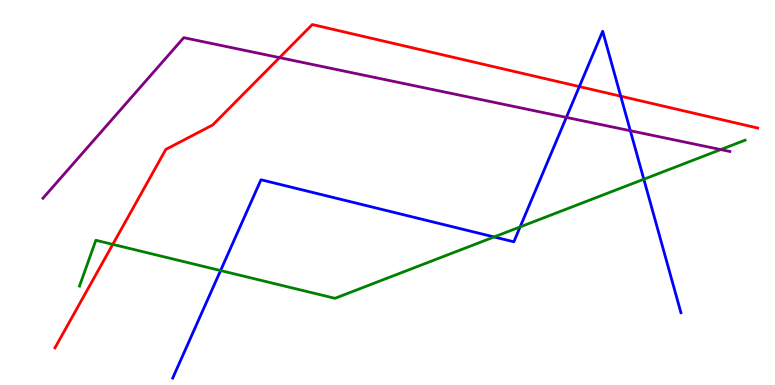[{'lines': ['blue', 'red'], 'intersections': [{'x': 7.48, 'y': 7.75}, {'x': 8.01, 'y': 7.5}]}, {'lines': ['green', 'red'], 'intersections': [{'x': 1.46, 'y': 3.65}]}, {'lines': ['purple', 'red'], 'intersections': [{'x': 3.61, 'y': 8.5}]}, {'lines': ['blue', 'green'], 'intersections': [{'x': 2.85, 'y': 2.97}, {'x': 6.38, 'y': 3.85}, {'x': 6.71, 'y': 4.11}, {'x': 8.31, 'y': 5.34}]}, {'lines': ['blue', 'purple'], 'intersections': [{'x': 7.31, 'y': 6.95}, {'x': 8.13, 'y': 6.6}]}, {'lines': ['green', 'purple'], 'intersections': [{'x': 9.3, 'y': 6.12}]}]